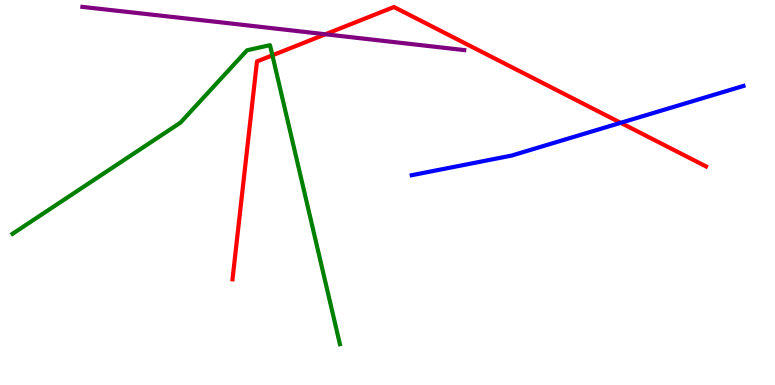[{'lines': ['blue', 'red'], 'intersections': [{'x': 8.01, 'y': 6.81}]}, {'lines': ['green', 'red'], 'intersections': [{'x': 3.51, 'y': 8.56}]}, {'lines': ['purple', 'red'], 'intersections': [{'x': 4.2, 'y': 9.11}]}, {'lines': ['blue', 'green'], 'intersections': []}, {'lines': ['blue', 'purple'], 'intersections': []}, {'lines': ['green', 'purple'], 'intersections': []}]